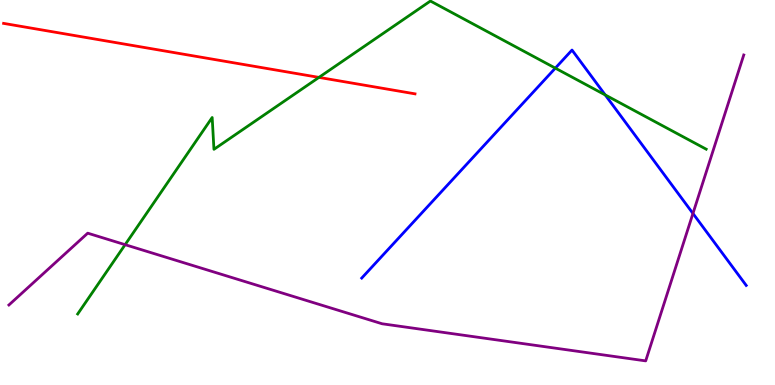[{'lines': ['blue', 'red'], 'intersections': []}, {'lines': ['green', 'red'], 'intersections': [{'x': 4.12, 'y': 7.99}]}, {'lines': ['purple', 'red'], 'intersections': []}, {'lines': ['blue', 'green'], 'intersections': [{'x': 7.17, 'y': 8.23}, {'x': 7.81, 'y': 7.53}]}, {'lines': ['blue', 'purple'], 'intersections': [{'x': 8.94, 'y': 4.46}]}, {'lines': ['green', 'purple'], 'intersections': [{'x': 1.61, 'y': 3.64}]}]